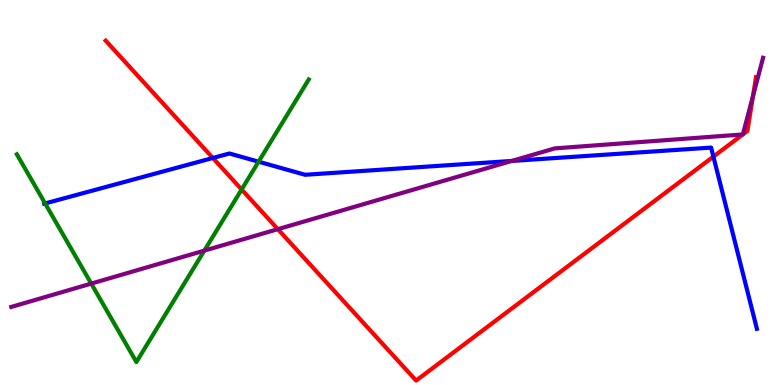[{'lines': ['blue', 'red'], 'intersections': [{'x': 2.75, 'y': 5.9}, {'x': 9.21, 'y': 5.93}]}, {'lines': ['green', 'red'], 'intersections': [{'x': 3.12, 'y': 5.08}]}, {'lines': ['purple', 'red'], 'intersections': [{'x': 3.59, 'y': 4.05}, {'x': 9.58, 'y': 6.51}, {'x': 9.59, 'y': 6.51}, {'x': 9.72, 'y': 7.51}]}, {'lines': ['blue', 'green'], 'intersections': [{'x': 0.582, 'y': 4.72}, {'x': 3.34, 'y': 5.8}]}, {'lines': ['blue', 'purple'], 'intersections': [{'x': 6.6, 'y': 5.82}]}, {'lines': ['green', 'purple'], 'intersections': [{'x': 1.18, 'y': 2.63}, {'x': 2.64, 'y': 3.49}]}]